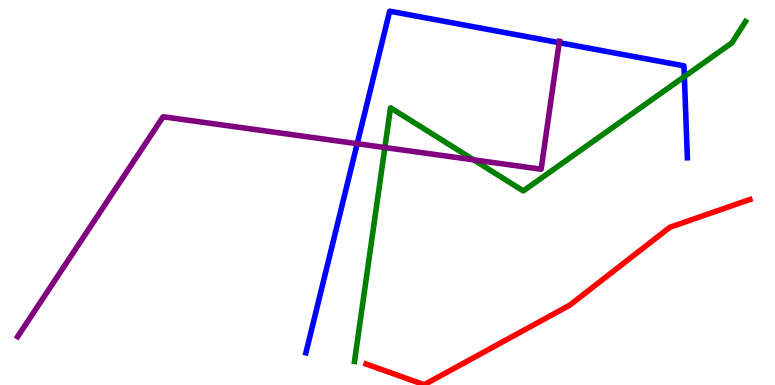[{'lines': ['blue', 'red'], 'intersections': []}, {'lines': ['green', 'red'], 'intersections': []}, {'lines': ['purple', 'red'], 'intersections': []}, {'lines': ['blue', 'green'], 'intersections': [{'x': 8.83, 'y': 8.01}]}, {'lines': ['blue', 'purple'], 'intersections': [{'x': 4.61, 'y': 6.27}, {'x': 7.22, 'y': 8.89}]}, {'lines': ['green', 'purple'], 'intersections': [{'x': 4.97, 'y': 6.17}, {'x': 6.11, 'y': 5.85}]}]